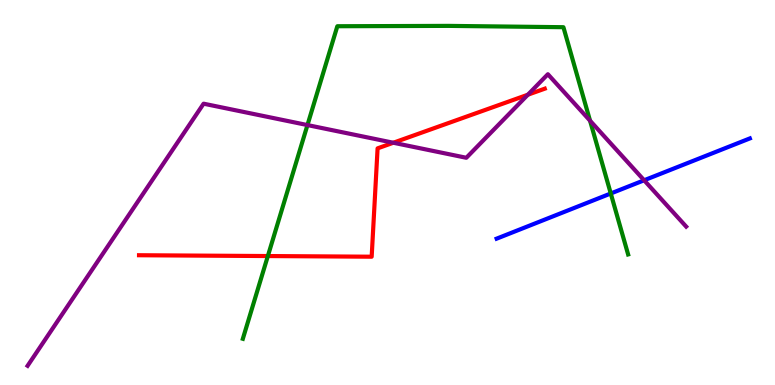[{'lines': ['blue', 'red'], 'intersections': []}, {'lines': ['green', 'red'], 'intersections': [{'x': 3.46, 'y': 3.35}]}, {'lines': ['purple', 'red'], 'intersections': [{'x': 5.08, 'y': 6.29}, {'x': 6.81, 'y': 7.54}]}, {'lines': ['blue', 'green'], 'intersections': [{'x': 7.88, 'y': 4.97}]}, {'lines': ['blue', 'purple'], 'intersections': [{'x': 8.31, 'y': 5.32}]}, {'lines': ['green', 'purple'], 'intersections': [{'x': 3.97, 'y': 6.75}, {'x': 7.61, 'y': 6.87}]}]